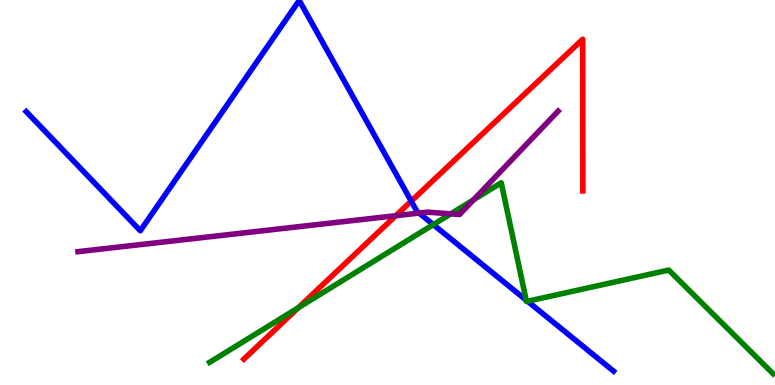[{'lines': ['blue', 'red'], 'intersections': [{'x': 5.31, 'y': 4.78}]}, {'lines': ['green', 'red'], 'intersections': [{'x': 3.85, 'y': 2.01}]}, {'lines': ['purple', 'red'], 'intersections': [{'x': 5.11, 'y': 4.4}]}, {'lines': ['blue', 'green'], 'intersections': [{'x': 5.59, 'y': 4.17}, {'x': 6.79, 'y': 2.21}, {'x': 6.81, 'y': 2.18}]}, {'lines': ['blue', 'purple'], 'intersections': [{'x': 5.41, 'y': 4.47}]}, {'lines': ['green', 'purple'], 'intersections': [{'x': 5.82, 'y': 4.45}, {'x': 6.11, 'y': 4.81}]}]